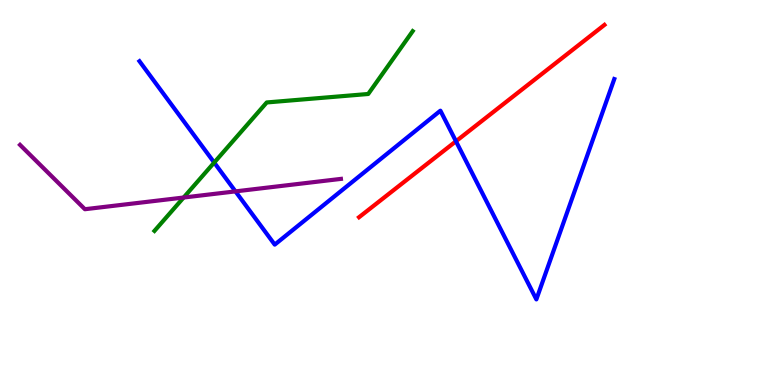[{'lines': ['blue', 'red'], 'intersections': [{'x': 5.88, 'y': 6.33}]}, {'lines': ['green', 'red'], 'intersections': []}, {'lines': ['purple', 'red'], 'intersections': []}, {'lines': ['blue', 'green'], 'intersections': [{'x': 2.76, 'y': 5.78}]}, {'lines': ['blue', 'purple'], 'intersections': [{'x': 3.04, 'y': 5.03}]}, {'lines': ['green', 'purple'], 'intersections': [{'x': 2.37, 'y': 4.87}]}]